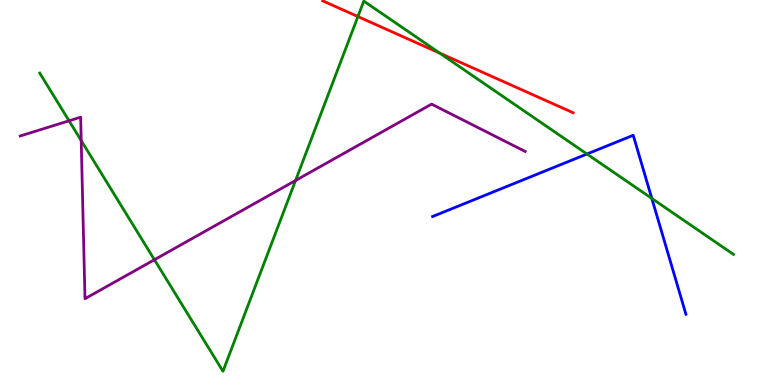[{'lines': ['blue', 'red'], 'intersections': []}, {'lines': ['green', 'red'], 'intersections': [{'x': 4.62, 'y': 9.57}, {'x': 5.67, 'y': 8.62}]}, {'lines': ['purple', 'red'], 'intersections': []}, {'lines': ['blue', 'green'], 'intersections': [{'x': 7.57, 'y': 6.0}, {'x': 8.41, 'y': 4.85}]}, {'lines': ['blue', 'purple'], 'intersections': []}, {'lines': ['green', 'purple'], 'intersections': [{'x': 0.891, 'y': 6.86}, {'x': 1.05, 'y': 6.35}, {'x': 1.99, 'y': 3.25}, {'x': 3.81, 'y': 5.31}]}]